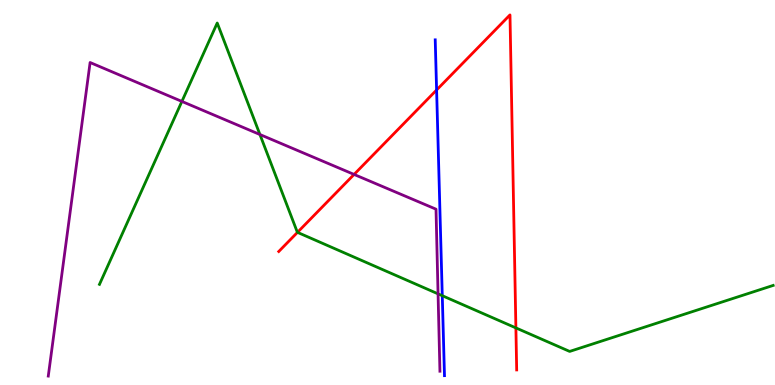[{'lines': ['blue', 'red'], 'intersections': [{'x': 5.63, 'y': 7.66}]}, {'lines': ['green', 'red'], 'intersections': [{'x': 3.84, 'y': 3.96}, {'x': 6.66, 'y': 1.48}]}, {'lines': ['purple', 'red'], 'intersections': [{'x': 4.57, 'y': 5.47}]}, {'lines': ['blue', 'green'], 'intersections': [{'x': 5.71, 'y': 2.32}]}, {'lines': ['blue', 'purple'], 'intersections': []}, {'lines': ['green', 'purple'], 'intersections': [{'x': 2.35, 'y': 7.37}, {'x': 3.35, 'y': 6.51}, {'x': 5.65, 'y': 2.37}]}]